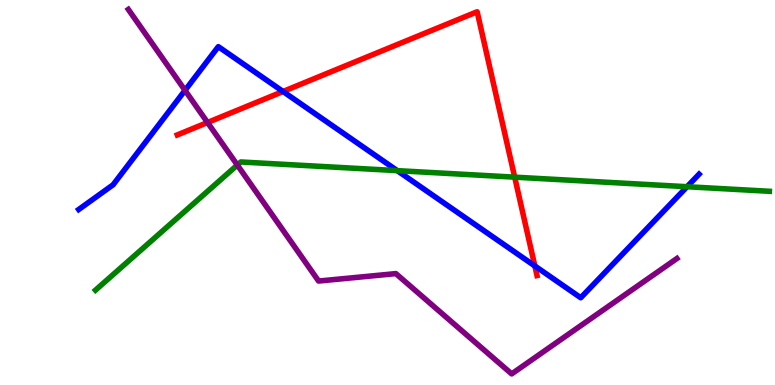[{'lines': ['blue', 'red'], 'intersections': [{'x': 3.65, 'y': 7.62}, {'x': 6.9, 'y': 3.09}]}, {'lines': ['green', 'red'], 'intersections': [{'x': 6.64, 'y': 5.4}]}, {'lines': ['purple', 'red'], 'intersections': [{'x': 2.68, 'y': 6.82}]}, {'lines': ['blue', 'green'], 'intersections': [{'x': 5.13, 'y': 5.57}, {'x': 8.87, 'y': 5.15}]}, {'lines': ['blue', 'purple'], 'intersections': [{'x': 2.39, 'y': 7.65}]}, {'lines': ['green', 'purple'], 'intersections': [{'x': 3.06, 'y': 5.71}]}]